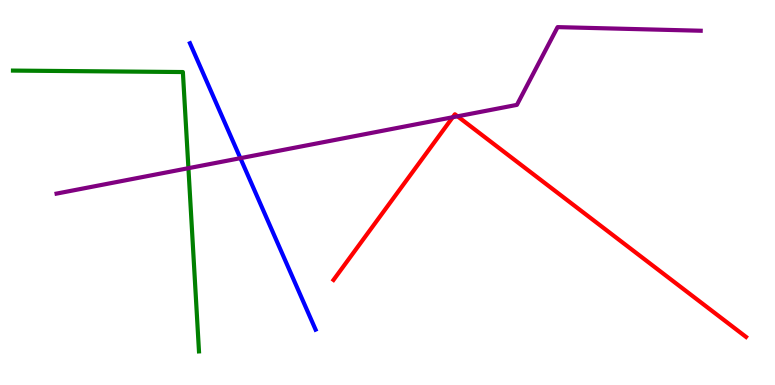[{'lines': ['blue', 'red'], 'intersections': []}, {'lines': ['green', 'red'], 'intersections': []}, {'lines': ['purple', 'red'], 'intersections': [{'x': 5.84, 'y': 6.95}, {'x': 5.9, 'y': 6.98}]}, {'lines': ['blue', 'green'], 'intersections': []}, {'lines': ['blue', 'purple'], 'intersections': [{'x': 3.1, 'y': 5.89}]}, {'lines': ['green', 'purple'], 'intersections': [{'x': 2.43, 'y': 5.63}]}]